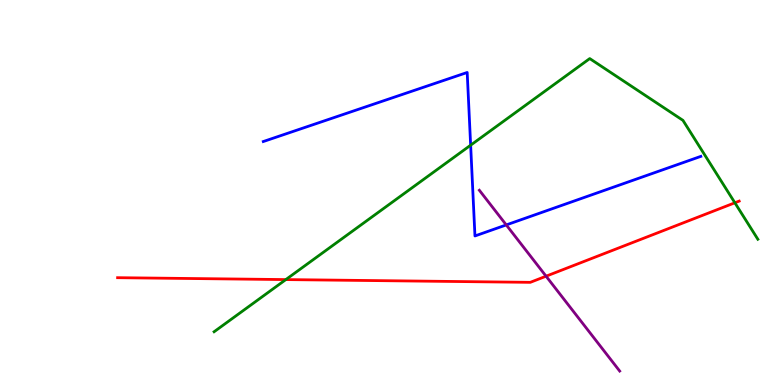[{'lines': ['blue', 'red'], 'intersections': []}, {'lines': ['green', 'red'], 'intersections': [{'x': 3.69, 'y': 2.74}, {'x': 9.48, 'y': 4.73}]}, {'lines': ['purple', 'red'], 'intersections': [{'x': 7.05, 'y': 2.83}]}, {'lines': ['blue', 'green'], 'intersections': [{'x': 6.07, 'y': 6.23}]}, {'lines': ['blue', 'purple'], 'intersections': [{'x': 6.53, 'y': 4.16}]}, {'lines': ['green', 'purple'], 'intersections': []}]